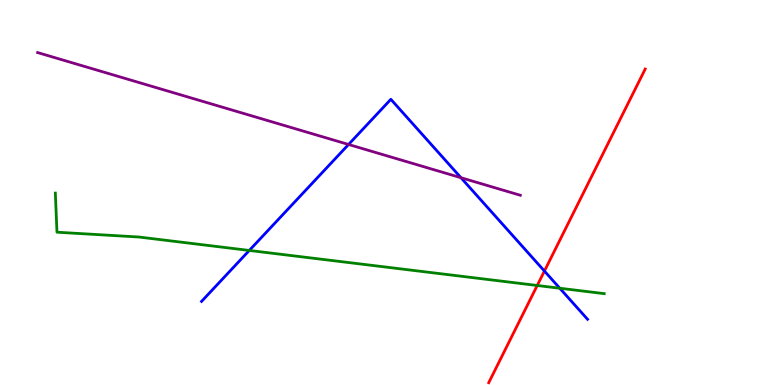[{'lines': ['blue', 'red'], 'intersections': [{'x': 7.02, 'y': 2.96}]}, {'lines': ['green', 'red'], 'intersections': [{'x': 6.93, 'y': 2.58}]}, {'lines': ['purple', 'red'], 'intersections': []}, {'lines': ['blue', 'green'], 'intersections': [{'x': 3.22, 'y': 3.49}, {'x': 7.22, 'y': 2.51}]}, {'lines': ['blue', 'purple'], 'intersections': [{'x': 4.5, 'y': 6.25}, {'x': 5.95, 'y': 5.38}]}, {'lines': ['green', 'purple'], 'intersections': []}]